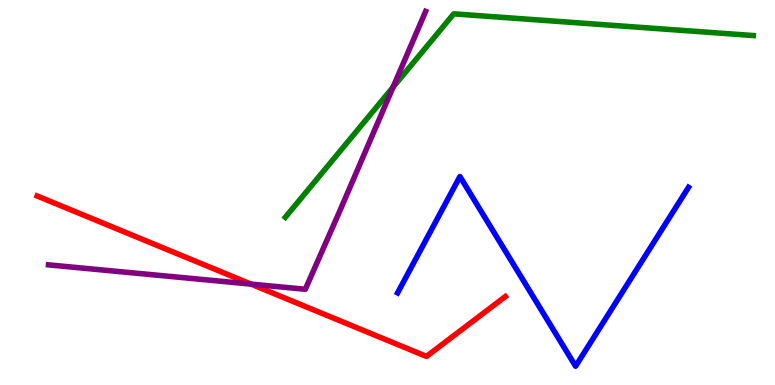[{'lines': ['blue', 'red'], 'intersections': []}, {'lines': ['green', 'red'], 'intersections': []}, {'lines': ['purple', 'red'], 'intersections': [{'x': 3.24, 'y': 2.62}]}, {'lines': ['blue', 'green'], 'intersections': []}, {'lines': ['blue', 'purple'], 'intersections': []}, {'lines': ['green', 'purple'], 'intersections': [{'x': 5.07, 'y': 7.74}]}]